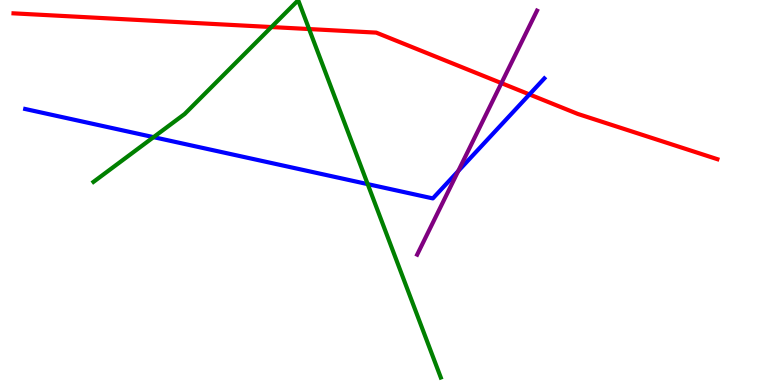[{'lines': ['blue', 'red'], 'intersections': [{'x': 6.83, 'y': 7.55}]}, {'lines': ['green', 'red'], 'intersections': [{'x': 3.5, 'y': 9.3}, {'x': 3.99, 'y': 9.25}]}, {'lines': ['purple', 'red'], 'intersections': [{'x': 6.47, 'y': 7.84}]}, {'lines': ['blue', 'green'], 'intersections': [{'x': 1.98, 'y': 6.44}, {'x': 4.74, 'y': 5.22}]}, {'lines': ['blue', 'purple'], 'intersections': [{'x': 5.91, 'y': 5.56}]}, {'lines': ['green', 'purple'], 'intersections': []}]